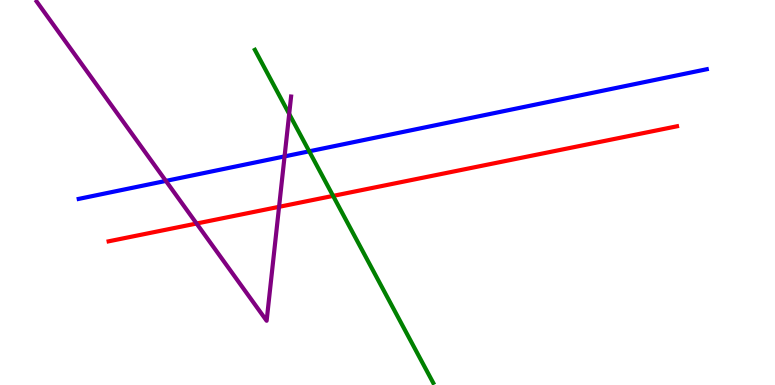[{'lines': ['blue', 'red'], 'intersections': []}, {'lines': ['green', 'red'], 'intersections': [{'x': 4.3, 'y': 4.91}]}, {'lines': ['purple', 'red'], 'intersections': [{'x': 2.54, 'y': 4.19}, {'x': 3.6, 'y': 4.63}]}, {'lines': ['blue', 'green'], 'intersections': [{'x': 3.99, 'y': 6.07}]}, {'lines': ['blue', 'purple'], 'intersections': [{'x': 2.14, 'y': 5.3}, {'x': 3.67, 'y': 5.94}]}, {'lines': ['green', 'purple'], 'intersections': [{'x': 3.73, 'y': 7.04}]}]